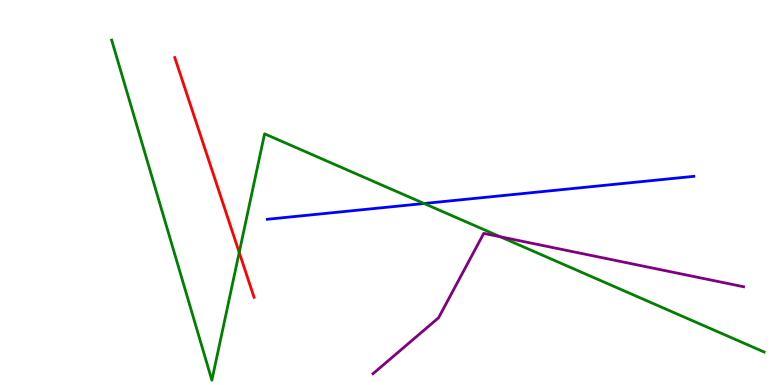[{'lines': ['blue', 'red'], 'intersections': []}, {'lines': ['green', 'red'], 'intersections': [{'x': 3.09, 'y': 3.44}]}, {'lines': ['purple', 'red'], 'intersections': []}, {'lines': ['blue', 'green'], 'intersections': [{'x': 5.47, 'y': 4.71}]}, {'lines': ['blue', 'purple'], 'intersections': []}, {'lines': ['green', 'purple'], 'intersections': [{'x': 6.46, 'y': 3.85}]}]